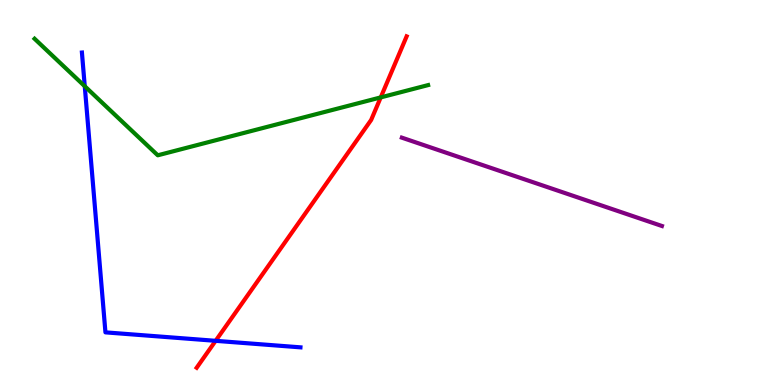[{'lines': ['blue', 'red'], 'intersections': [{'x': 2.78, 'y': 1.15}]}, {'lines': ['green', 'red'], 'intersections': [{'x': 4.91, 'y': 7.47}]}, {'lines': ['purple', 'red'], 'intersections': []}, {'lines': ['blue', 'green'], 'intersections': [{'x': 1.09, 'y': 7.76}]}, {'lines': ['blue', 'purple'], 'intersections': []}, {'lines': ['green', 'purple'], 'intersections': []}]